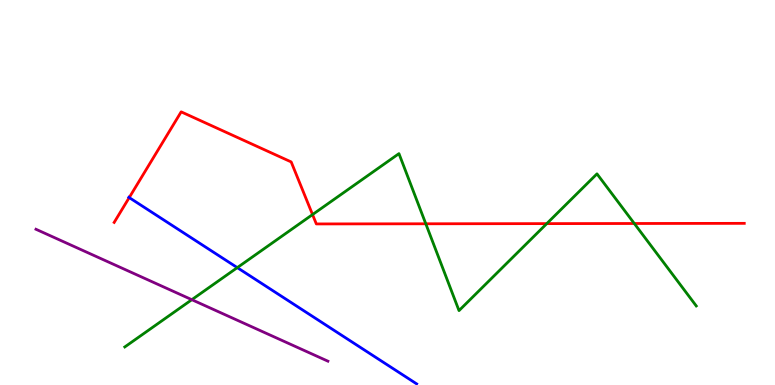[{'lines': ['blue', 'red'], 'intersections': [{'x': 1.67, 'y': 4.87}]}, {'lines': ['green', 'red'], 'intersections': [{'x': 4.03, 'y': 4.43}, {'x': 5.49, 'y': 4.19}, {'x': 7.06, 'y': 4.19}, {'x': 8.18, 'y': 4.19}]}, {'lines': ['purple', 'red'], 'intersections': []}, {'lines': ['blue', 'green'], 'intersections': [{'x': 3.06, 'y': 3.05}]}, {'lines': ['blue', 'purple'], 'intersections': []}, {'lines': ['green', 'purple'], 'intersections': [{'x': 2.48, 'y': 2.22}]}]